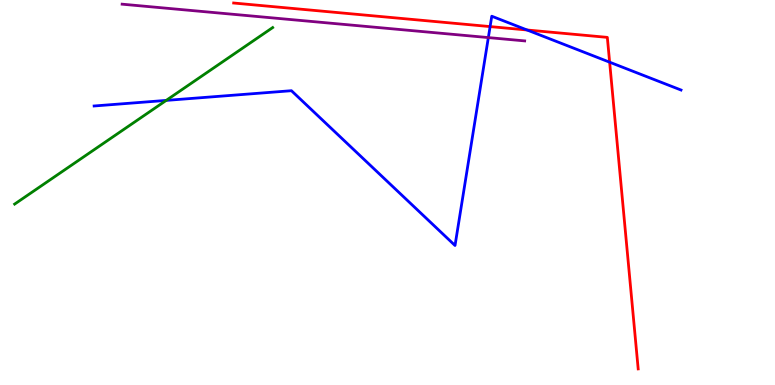[{'lines': ['blue', 'red'], 'intersections': [{'x': 6.32, 'y': 9.31}, {'x': 6.8, 'y': 9.22}, {'x': 7.87, 'y': 8.38}]}, {'lines': ['green', 'red'], 'intersections': []}, {'lines': ['purple', 'red'], 'intersections': []}, {'lines': ['blue', 'green'], 'intersections': [{'x': 2.14, 'y': 7.39}]}, {'lines': ['blue', 'purple'], 'intersections': [{'x': 6.3, 'y': 9.02}]}, {'lines': ['green', 'purple'], 'intersections': []}]